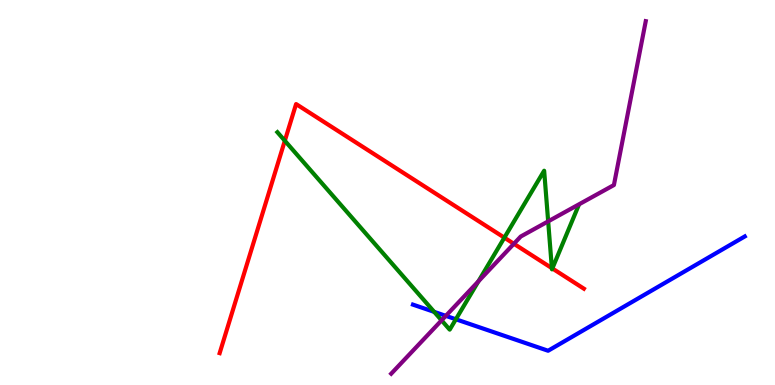[{'lines': ['blue', 'red'], 'intersections': []}, {'lines': ['green', 'red'], 'intersections': [{'x': 3.68, 'y': 6.34}, {'x': 6.51, 'y': 3.83}, {'x': 7.12, 'y': 3.04}, {'x': 7.13, 'y': 3.03}]}, {'lines': ['purple', 'red'], 'intersections': [{'x': 6.63, 'y': 3.67}]}, {'lines': ['blue', 'green'], 'intersections': [{'x': 5.6, 'y': 1.9}, {'x': 5.88, 'y': 1.71}]}, {'lines': ['blue', 'purple'], 'intersections': [{'x': 5.75, 'y': 1.8}]}, {'lines': ['green', 'purple'], 'intersections': [{'x': 5.7, 'y': 1.68}, {'x': 6.17, 'y': 2.69}, {'x': 7.07, 'y': 4.25}]}]